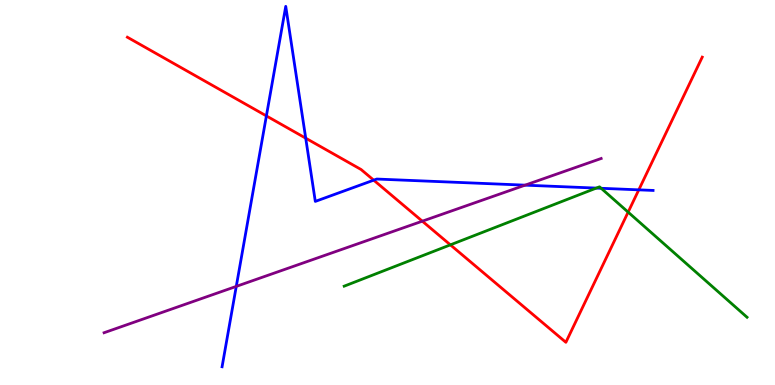[{'lines': ['blue', 'red'], 'intersections': [{'x': 3.44, 'y': 6.99}, {'x': 3.94, 'y': 6.41}, {'x': 4.82, 'y': 5.32}, {'x': 8.24, 'y': 5.07}]}, {'lines': ['green', 'red'], 'intersections': [{'x': 5.81, 'y': 3.64}, {'x': 8.1, 'y': 4.49}]}, {'lines': ['purple', 'red'], 'intersections': [{'x': 5.45, 'y': 4.26}]}, {'lines': ['blue', 'green'], 'intersections': [{'x': 7.69, 'y': 5.11}, {'x': 7.76, 'y': 5.11}]}, {'lines': ['blue', 'purple'], 'intersections': [{'x': 3.05, 'y': 2.56}, {'x': 6.78, 'y': 5.19}]}, {'lines': ['green', 'purple'], 'intersections': []}]